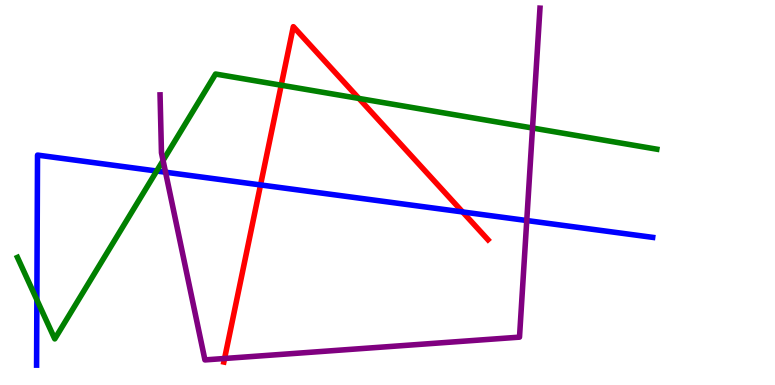[{'lines': ['blue', 'red'], 'intersections': [{'x': 3.36, 'y': 5.2}, {'x': 5.97, 'y': 4.49}]}, {'lines': ['green', 'red'], 'intersections': [{'x': 3.63, 'y': 7.79}, {'x': 4.63, 'y': 7.44}]}, {'lines': ['purple', 'red'], 'intersections': [{'x': 2.9, 'y': 0.689}]}, {'lines': ['blue', 'green'], 'intersections': [{'x': 0.476, 'y': 2.21}, {'x': 2.02, 'y': 5.56}]}, {'lines': ['blue', 'purple'], 'intersections': [{'x': 2.14, 'y': 5.53}, {'x': 6.8, 'y': 4.27}]}, {'lines': ['green', 'purple'], 'intersections': [{'x': 2.1, 'y': 5.83}, {'x': 6.87, 'y': 6.67}]}]